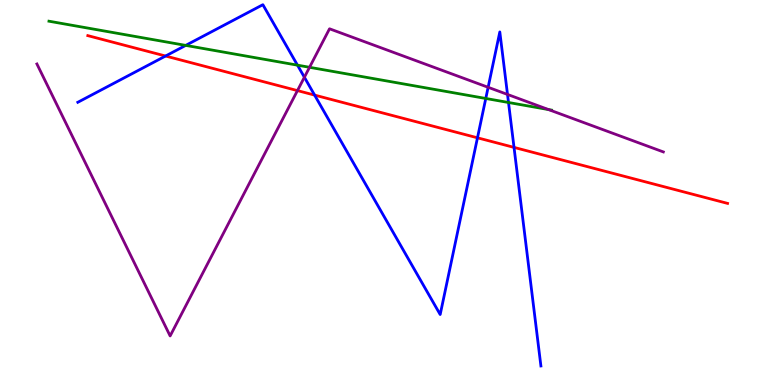[{'lines': ['blue', 'red'], 'intersections': [{'x': 2.14, 'y': 8.55}, {'x': 4.06, 'y': 7.53}, {'x': 6.16, 'y': 6.42}, {'x': 6.63, 'y': 6.17}]}, {'lines': ['green', 'red'], 'intersections': []}, {'lines': ['purple', 'red'], 'intersections': [{'x': 3.84, 'y': 7.65}]}, {'lines': ['blue', 'green'], 'intersections': [{'x': 2.4, 'y': 8.82}, {'x': 3.84, 'y': 8.31}, {'x': 6.27, 'y': 7.44}, {'x': 6.56, 'y': 7.34}]}, {'lines': ['blue', 'purple'], 'intersections': [{'x': 3.93, 'y': 7.99}, {'x': 6.3, 'y': 7.73}, {'x': 6.55, 'y': 7.55}]}, {'lines': ['green', 'purple'], 'intersections': [{'x': 3.99, 'y': 8.25}, {'x': 7.08, 'y': 7.15}]}]